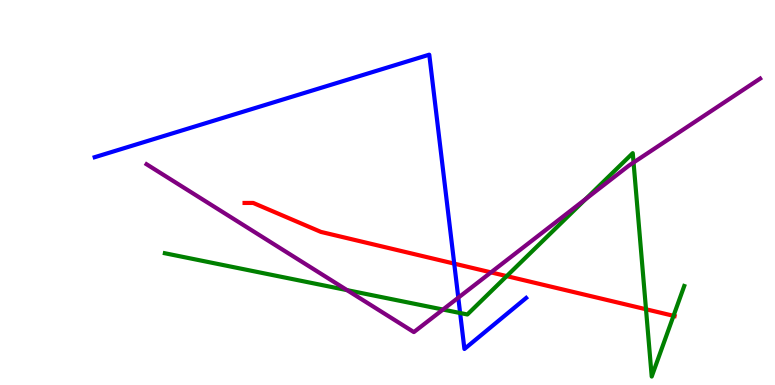[{'lines': ['blue', 'red'], 'intersections': [{'x': 5.86, 'y': 3.15}]}, {'lines': ['green', 'red'], 'intersections': [{'x': 6.54, 'y': 2.83}, {'x': 8.34, 'y': 1.97}, {'x': 8.69, 'y': 1.8}]}, {'lines': ['purple', 'red'], 'intersections': [{'x': 6.34, 'y': 2.93}]}, {'lines': ['blue', 'green'], 'intersections': [{'x': 5.94, 'y': 1.87}]}, {'lines': ['blue', 'purple'], 'intersections': [{'x': 5.91, 'y': 2.27}]}, {'lines': ['green', 'purple'], 'intersections': [{'x': 4.48, 'y': 2.46}, {'x': 5.72, 'y': 1.96}, {'x': 7.56, 'y': 4.83}, {'x': 8.17, 'y': 5.78}]}]